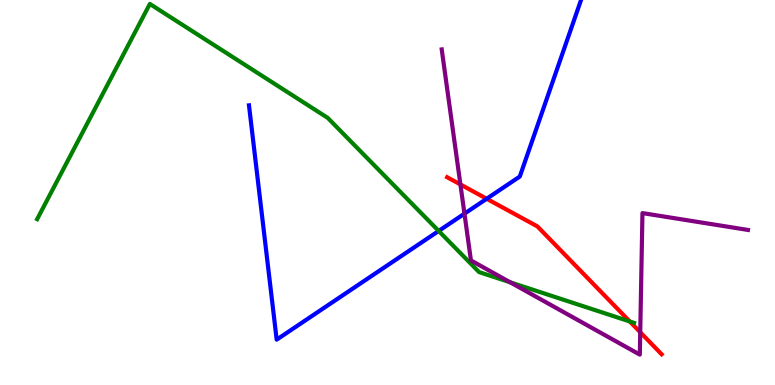[{'lines': ['blue', 'red'], 'intersections': [{'x': 6.28, 'y': 4.84}]}, {'lines': ['green', 'red'], 'intersections': [{'x': 8.13, 'y': 1.65}]}, {'lines': ['purple', 'red'], 'intersections': [{'x': 5.94, 'y': 5.21}, {'x': 8.26, 'y': 1.37}]}, {'lines': ['blue', 'green'], 'intersections': [{'x': 5.66, 'y': 4.0}]}, {'lines': ['blue', 'purple'], 'intersections': [{'x': 5.99, 'y': 4.45}]}, {'lines': ['green', 'purple'], 'intersections': [{'x': 6.58, 'y': 2.67}]}]